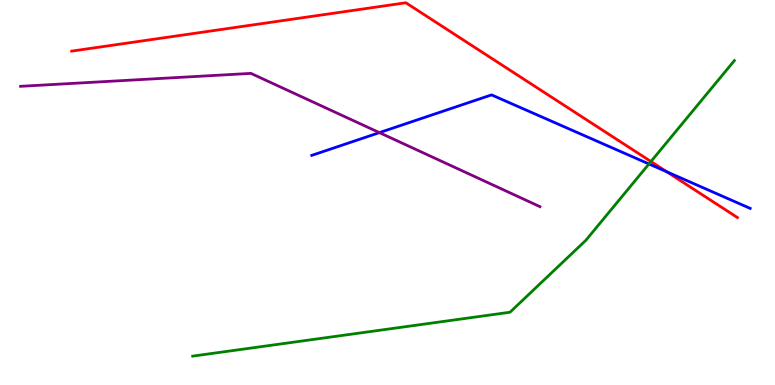[{'lines': ['blue', 'red'], 'intersections': [{'x': 8.6, 'y': 5.54}]}, {'lines': ['green', 'red'], 'intersections': [{'x': 8.4, 'y': 5.8}]}, {'lines': ['purple', 'red'], 'intersections': []}, {'lines': ['blue', 'green'], 'intersections': [{'x': 8.37, 'y': 5.74}]}, {'lines': ['blue', 'purple'], 'intersections': [{'x': 4.9, 'y': 6.56}]}, {'lines': ['green', 'purple'], 'intersections': []}]